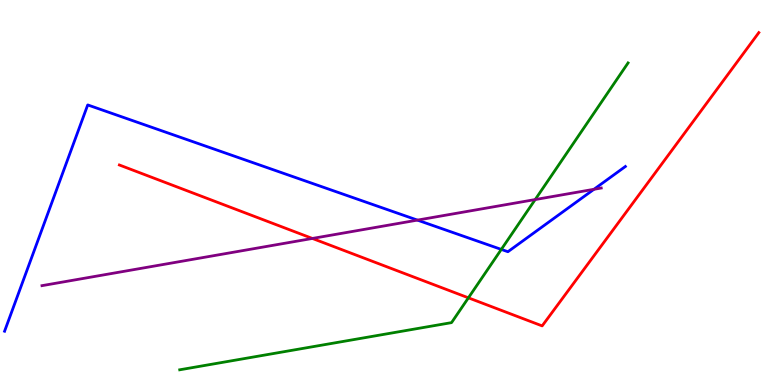[{'lines': ['blue', 'red'], 'intersections': []}, {'lines': ['green', 'red'], 'intersections': [{'x': 6.04, 'y': 2.26}]}, {'lines': ['purple', 'red'], 'intersections': [{'x': 4.03, 'y': 3.81}]}, {'lines': ['blue', 'green'], 'intersections': [{'x': 6.47, 'y': 3.52}]}, {'lines': ['blue', 'purple'], 'intersections': [{'x': 5.39, 'y': 4.28}, {'x': 7.66, 'y': 5.08}]}, {'lines': ['green', 'purple'], 'intersections': [{'x': 6.91, 'y': 4.82}]}]